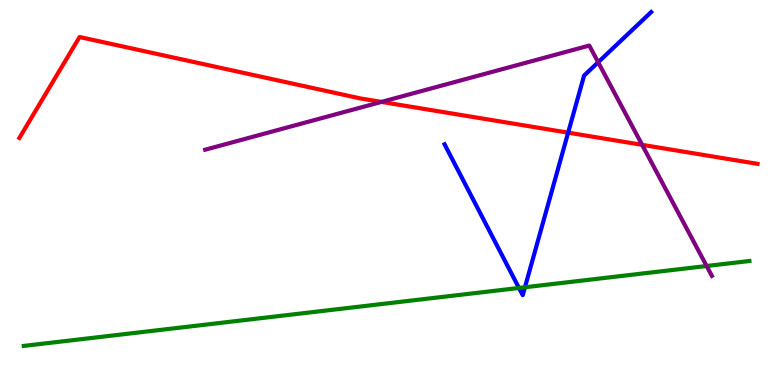[{'lines': ['blue', 'red'], 'intersections': [{'x': 7.33, 'y': 6.55}]}, {'lines': ['green', 'red'], 'intersections': []}, {'lines': ['purple', 'red'], 'intersections': [{'x': 4.92, 'y': 7.35}, {'x': 8.29, 'y': 6.24}]}, {'lines': ['blue', 'green'], 'intersections': [{'x': 6.7, 'y': 2.52}, {'x': 6.77, 'y': 2.54}]}, {'lines': ['blue', 'purple'], 'intersections': [{'x': 7.72, 'y': 8.38}]}, {'lines': ['green', 'purple'], 'intersections': [{'x': 9.12, 'y': 3.09}]}]